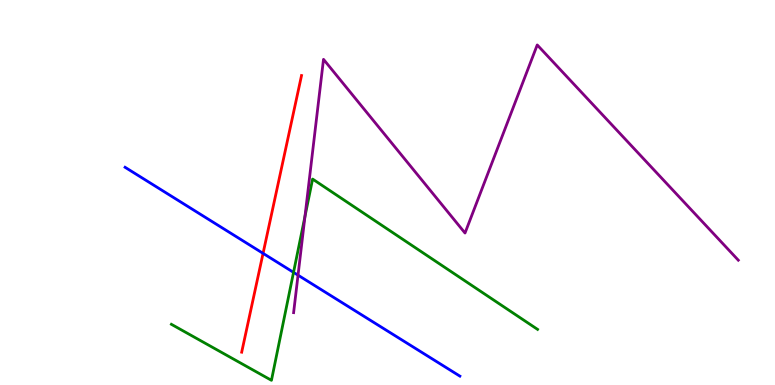[{'lines': ['blue', 'red'], 'intersections': [{'x': 3.39, 'y': 3.42}]}, {'lines': ['green', 'red'], 'intersections': []}, {'lines': ['purple', 'red'], 'intersections': []}, {'lines': ['blue', 'green'], 'intersections': [{'x': 3.79, 'y': 2.93}]}, {'lines': ['blue', 'purple'], 'intersections': [{'x': 3.85, 'y': 2.85}]}, {'lines': ['green', 'purple'], 'intersections': [{'x': 3.94, 'y': 4.38}]}]